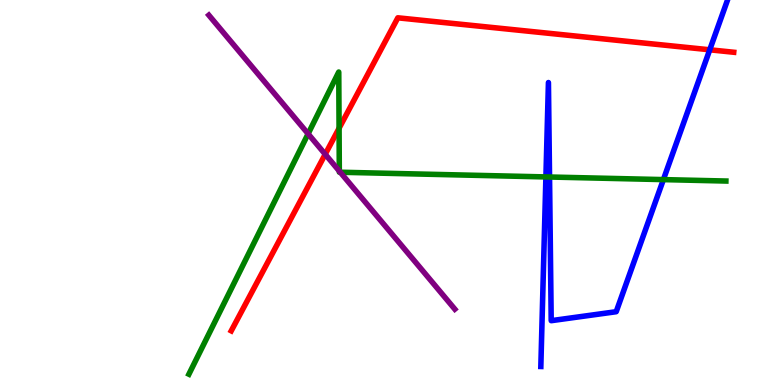[{'lines': ['blue', 'red'], 'intersections': [{'x': 9.16, 'y': 8.71}]}, {'lines': ['green', 'red'], 'intersections': [{'x': 4.38, 'y': 6.67}]}, {'lines': ['purple', 'red'], 'intersections': [{'x': 4.2, 'y': 5.99}]}, {'lines': ['blue', 'green'], 'intersections': [{'x': 7.04, 'y': 5.4}, {'x': 7.09, 'y': 5.4}, {'x': 8.56, 'y': 5.33}]}, {'lines': ['blue', 'purple'], 'intersections': []}, {'lines': ['green', 'purple'], 'intersections': [{'x': 3.98, 'y': 6.52}, {'x': 4.38, 'y': 5.56}, {'x': 4.39, 'y': 5.53}]}]